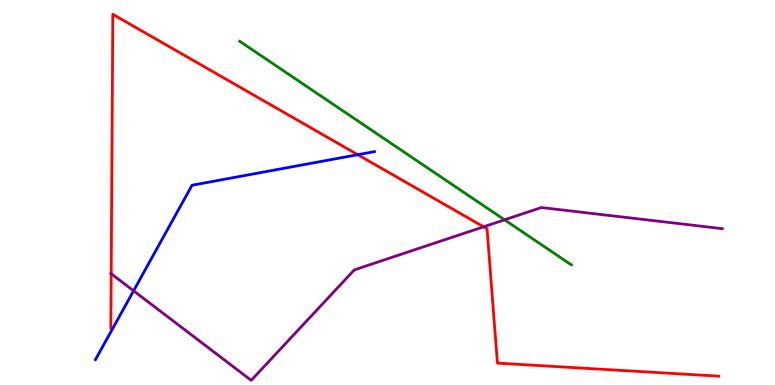[{'lines': ['blue', 'red'], 'intersections': [{'x': 4.62, 'y': 5.98}]}, {'lines': ['green', 'red'], 'intersections': []}, {'lines': ['purple', 'red'], 'intersections': [{'x': 1.43, 'y': 2.89}, {'x': 6.24, 'y': 4.11}]}, {'lines': ['blue', 'green'], 'intersections': []}, {'lines': ['blue', 'purple'], 'intersections': [{'x': 1.72, 'y': 2.45}]}, {'lines': ['green', 'purple'], 'intersections': [{'x': 6.51, 'y': 4.29}]}]